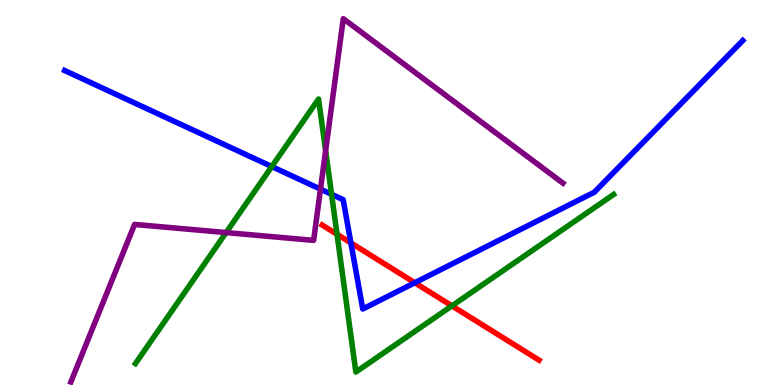[{'lines': ['blue', 'red'], 'intersections': [{'x': 4.53, 'y': 3.69}, {'x': 5.35, 'y': 2.66}]}, {'lines': ['green', 'red'], 'intersections': [{'x': 4.35, 'y': 3.91}, {'x': 5.83, 'y': 2.06}]}, {'lines': ['purple', 'red'], 'intersections': []}, {'lines': ['blue', 'green'], 'intersections': [{'x': 3.51, 'y': 5.67}, {'x': 4.28, 'y': 4.95}]}, {'lines': ['blue', 'purple'], 'intersections': [{'x': 4.14, 'y': 5.09}]}, {'lines': ['green', 'purple'], 'intersections': [{'x': 2.92, 'y': 3.96}, {'x': 4.2, 'y': 6.08}]}]